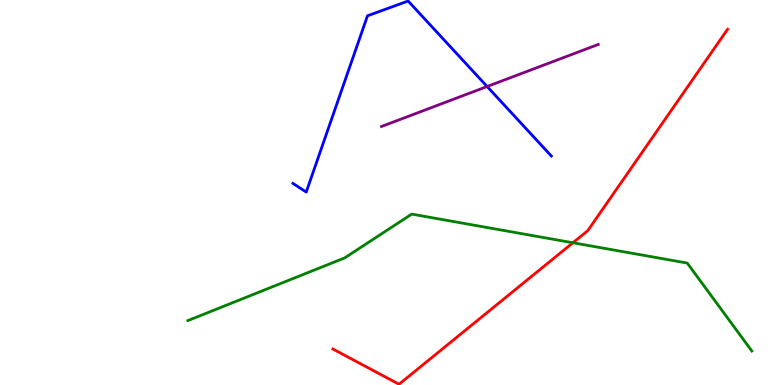[{'lines': ['blue', 'red'], 'intersections': []}, {'lines': ['green', 'red'], 'intersections': [{'x': 7.39, 'y': 3.69}]}, {'lines': ['purple', 'red'], 'intersections': []}, {'lines': ['blue', 'green'], 'intersections': []}, {'lines': ['blue', 'purple'], 'intersections': [{'x': 6.29, 'y': 7.75}]}, {'lines': ['green', 'purple'], 'intersections': []}]